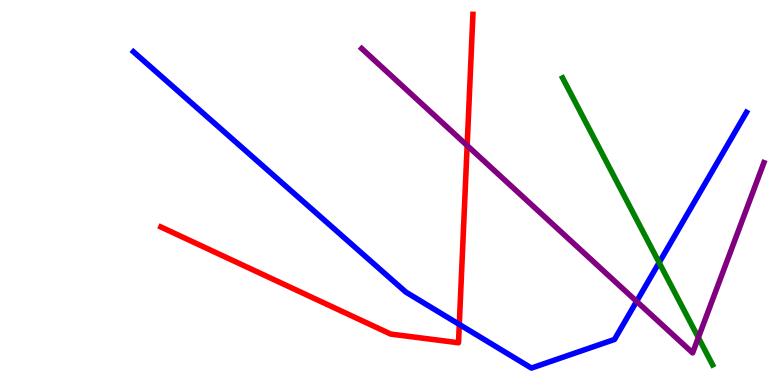[{'lines': ['blue', 'red'], 'intersections': [{'x': 5.93, 'y': 1.57}]}, {'lines': ['green', 'red'], 'intersections': []}, {'lines': ['purple', 'red'], 'intersections': [{'x': 6.03, 'y': 6.22}]}, {'lines': ['blue', 'green'], 'intersections': [{'x': 8.5, 'y': 3.18}]}, {'lines': ['blue', 'purple'], 'intersections': [{'x': 8.21, 'y': 2.17}]}, {'lines': ['green', 'purple'], 'intersections': [{'x': 9.01, 'y': 1.23}]}]